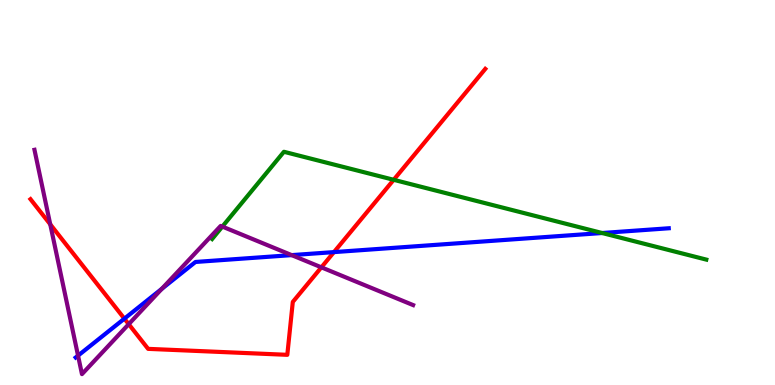[{'lines': ['blue', 'red'], 'intersections': [{'x': 1.6, 'y': 1.72}, {'x': 4.31, 'y': 3.45}]}, {'lines': ['green', 'red'], 'intersections': [{'x': 5.08, 'y': 5.33}]}, {'lines': ['purple', 'red'], 'intersections': [{'x': 0.648, 'y': 4.17}, {'x': 1.66, 'y': 1.58}, {'x': 4.15, 'y': 3.06}]}, {'lines': ['blue', 'green'], 'intersections': [{'x': 7.77, 'y': 3.95}]}, {'lines': ['blue', 'purple'], 'intersections': [{'x': 1.01, 'y': 0.763}, {'x': 2.09, 'y': 2.5}, {'x': 3.76, 'y': 3.37}]}, {'lines': ['green', 'purple'], 'intersections': [{'x': 2.87, 'y': 4.11}]}]